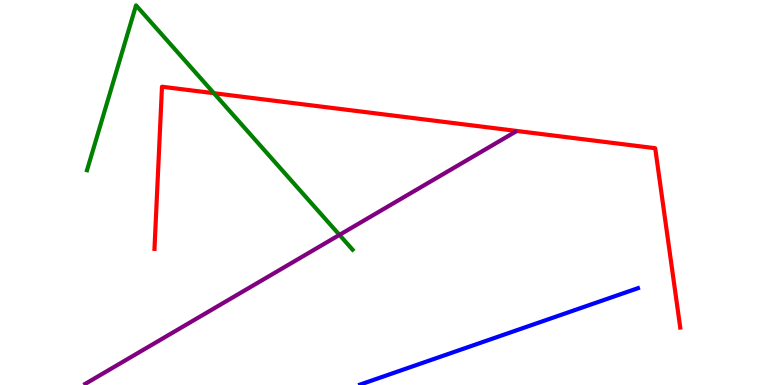[{'lines': ['blue', 'red'], 'intersections': []}, {'lines': ['green', 'red'], 'intersections': [{'x': 2.76, 'y': 7.58}]}, {'lines': ['purple', 'red'], 'intersections': []}, {'lines': ['blue', 'green'], 'intersections': []}, {'lines': ['blue', 'purple'], 'intersections': []}, {'lines': ['green', 'purple'], 'intersections': [{'x': 4.38, 'y': 3.9}]}]